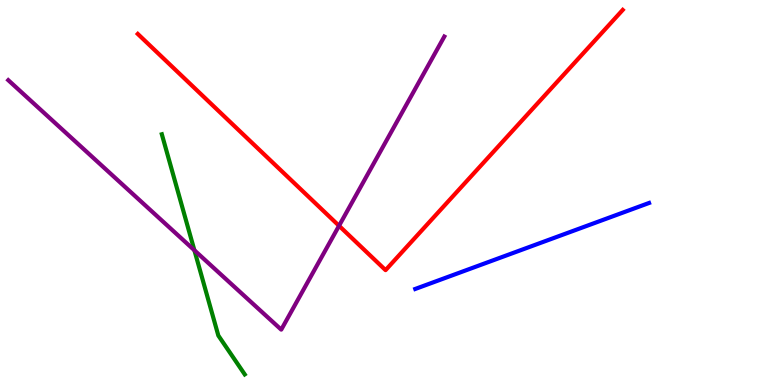[{'lines': ['blue', 'red'], 'intersections': []}, {'lines': ['green', 'red'], 'intersections': []}, {'lines': ['purple', 'red'], 'intersections': [{'x': 4.37, 'y': 4.14}]}, {'lines': ['blue', 'green'], 'intersections': []}, {'lines': ['blue', 'purple'], 'intersections': []}, {'lines': ['green', 'purple'], 'intersections': [{'x': 2.51, 'y': 3.5}]}]